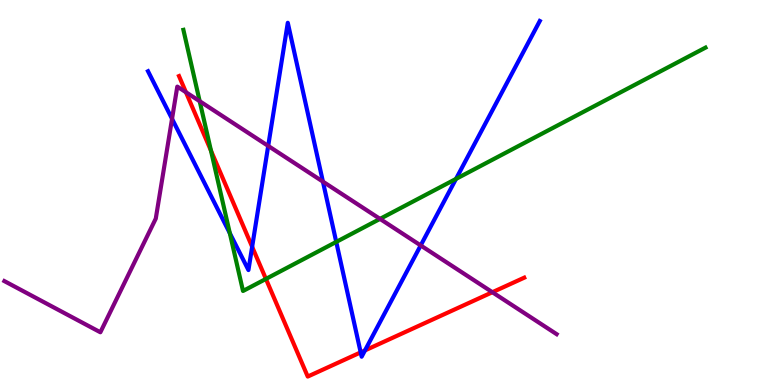[{'lines': ['blue', 'red'], 'intersections': [{'x': 3.25, 'y': 3.59}, {'x': 4.65, 'y': 0.847}, {'x': 4.71, 'y': 0.898}]}, {'lines': ['green', 'red'], 'intersections': [{'x': 2.72, 'y': 6.09}, {'x': 3.43, 'y': 2.76}]}, {'lines': ['purple', 'red'], 'intersections': [{'x': 2.4, 'y': 7.6}, {'x': 6.35, 'y': 2.41}]}, {'lines': ['blue', 'green'], 'intersections': [{'x': 2.97, 'y': 3.94}, {'x': 4.34, 'y': 3.72}, {'x': 5.88, 'y': 5.35}]}, {'lines': ['blue', 'purple'], 'intersections': [{'x': 2.22, 'y': 6.91}, {'x': 3.46, 'y': 6.21}, {'x': 4.17, 'y': 5.28}, {'x': 5.43, 'y': 3.63}]}, {'lines': ['green', 'purple'], 'intersections': [{'x': 2.58, 'y': 7.37}, {'x': 4.9, 'y': 4.31}]}]